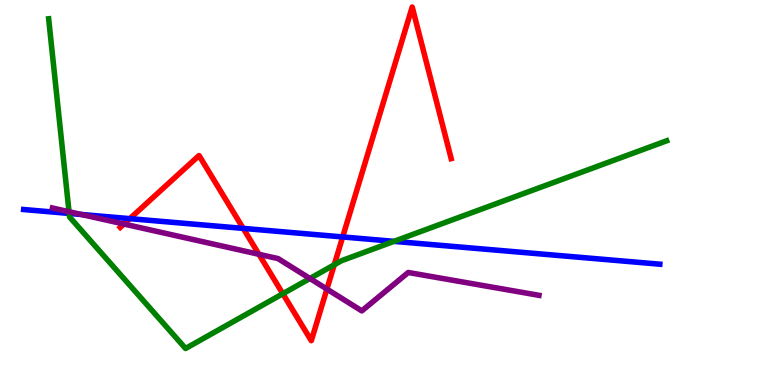[{'lines': ['blue', 'red'], 'intersections': [{'x': 1.68, 'y': 4.32}, {'x': 3.14, 'y': 4.07}, {'x': 4.42, 'y': 3.85}]}, {'lines': ['green', 'red'], 'intersections': [{'x': 3.65, 'y': 2.37}, {'x': 4.31, 'y': 3.12}]}, {'lines': ['purple', 'red'], 'intersections': [{'x': 1.6, 'y': 4.18}, {'x': 3.34, 'y': 3.39}, {'x': 4.22, 'y': 2.49}]}, {'lines': ['blue', 'green'], 'intersections': [{'x': 0.893, 'y': 4.46}, {'x': 5.08, 'y': 3.73}]}, {'lines': ['blue', 'purple'], 'intersections': [{'x': 1.05, 'y': 4.43}]}, {'lines': ['green', 'purple'], 'intersections': [{'x': 0.891, 'y': 4.5}, {'x': 4.0, 'y': 2.77}]}]